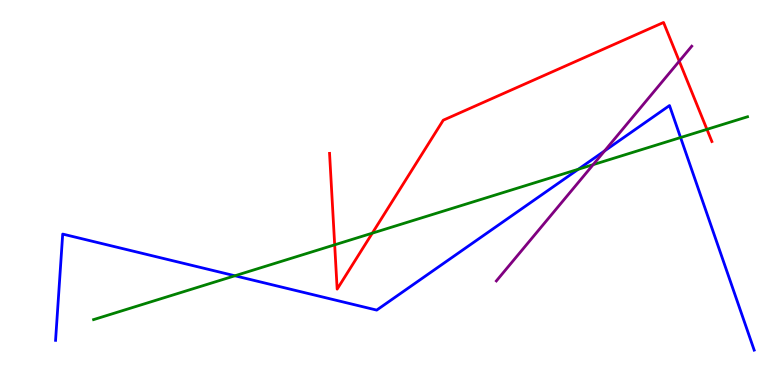[{'lines': ['blue', 'red'], 'intersections': []}, {'lines': ['green', 'red'], 'intersections': [{'x': 4.32, 'y': 3.64}, {'x': 4.8, 'y': 3.94}, {'x': 9.12, 'y': 6.64}]}, {'lines': ['purple', 'red'], 'intersections': [{'x': 8.76, 'y': 8.41}]}, {'lines': ['blue', 'green'], 'intersections': [{'x': 3.03, 'y': 2.84}, {'x': 7.46, 'y': 5.6}, {'x': 8.78, 'y': 6.43}]}, {'lines': ['blue', 'purple'], 'intersections': [{'x': 7.8, 'y': 6.08}]}, {'lines': ['green', 'purple'], 'intersections': [{'x': 7.65, 'y': 5.72}]}]